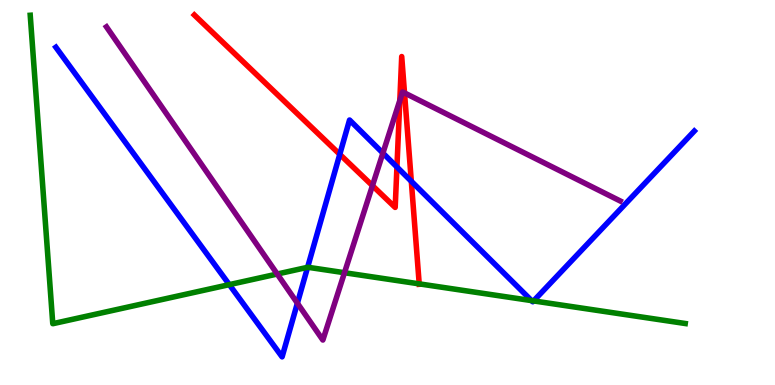[{'lines': ['blue', 'red'], 'intersections': [{'x': 4.38, 'y': 5.99}, {'x': 5.12, 'y': 5.66}, {'x': 5.31, 'y': 5.29}]}, {'lines': ['green', 'red'], 'intersections': [{'x': 5.41, 'y': 2.63}]}, {'lines': ['purple', 'red'], 'intersections': [{'x': 4.81, 'y': 5.18}, {'x': 5.16, 'y': 7.39}, {'x': 5.22, 'y': 7.59}]}, {'lines': ['blue', 'green'], 'intersections': [{'x': 2.96, 'y': 2.61}, {'x': 3.97, 'y': 3.06}, {'x': 6.86, 'y': 2.19}, {'x': 6.89, 'y': 2.18}]}, {'lines': ['blue', 'purple'], 'intersections': [{'x': 3.84, 'y': 2.12}, {'x': 4.94, 'y': 6.02}]}, {'lines': ['green', 'purple'], 'intersections': [{'x': 3.58, 'y': 2.88}, {'x': 4.44, 'y': 2.92}]}]